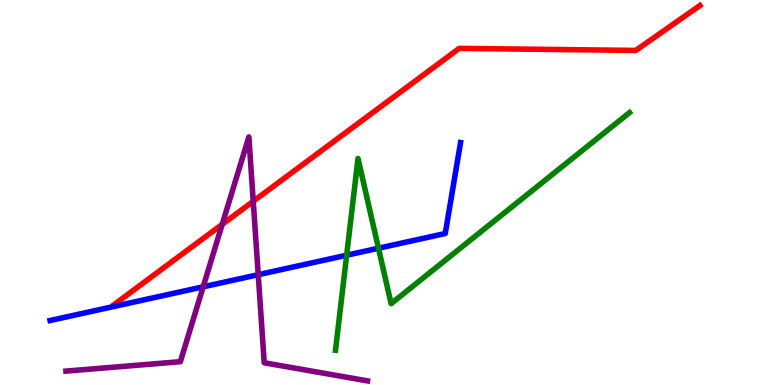[{'lines': ['blue', 'red'], 'intersections': []}, {'lines': ['green', 'red'], 'intersections': []}, {'lines': ['purple', 'red'], 'intersections': [{'x': 2.87, 'y': 4.17}, {'x': 3.27, 'y': 4.77}]}, {'lines': ['blue', 'green'], 'intersections': [{'x': 4.47, 'y': 3.37}, {'x': 4.88, 'y': 3.55}]}, {'lines': ['blue', 'purple'], 'intersections': [{'x': 2.62, 'y': 2.55}, {'x': 3.33, 'y': 2.87}]}, {'lines': ['green', 'purple'], 'intersections': []}]